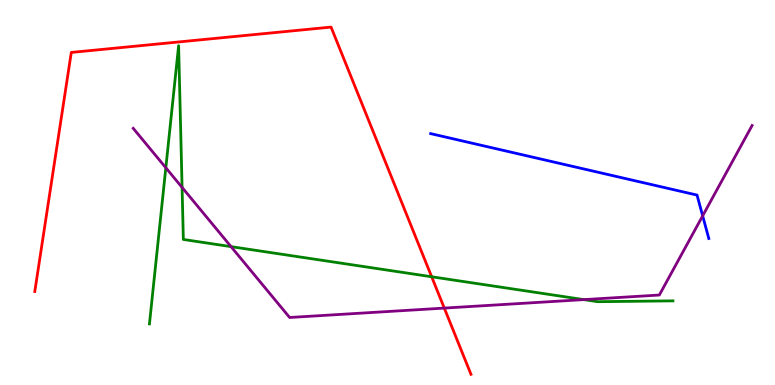[{'lines': ['blue', 'red'], 'intersections': []}, {'lines': ['green', 'red'], 'intersections': [{'x': 5.57, 'y': 2.81}]}, {'lines': ['purple', 'red'], 'intersections': [{'x': 5.73, 'y': 2.0}]}, {'lines': ['blue', 'green'], 'intersections': []}, {'lines': ['blue', 'purple'], 'intersections': [{'x': 9.07, 'y': 4.39}]}, {'lines': ['green', 'purple'], 'intersections': [{'x': 2.14, 'y': 5.64}, {'x': 2.35, 'y': 5.13}, {'x': 2.98, 'y': 3.59}, {'x': 7.53, 'y': 2.22}]}]